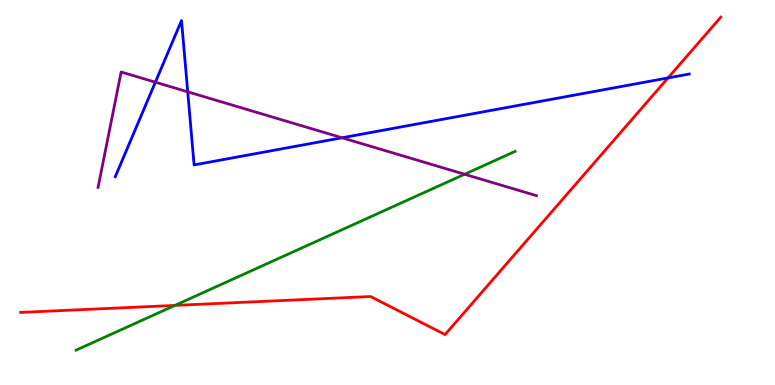[{'lines': ['blue', 'red'], 'intersections': [{'x': 8.62, 'y': 7.98}]}, {'lines': ['green', 'red'], 'intersections': [{'x': 2.26, 'y': 2.07}]}, {'lines': ['purple', 'red'], 'intersections': []}, {'lines': ['blue', 'green'], 'intersections': []}, {'lines': ['blue', 'purple'], 'intersections': [{'x': 2.0, 'y': 7.87}, {'x': 2.42, 'y': 7.61}, {'x': 4.41, 'y': 6.42}]}, {'lines': ['green', 'purple'], 'intersections': [{'x': 5.99, 'y': 5.47}]}]